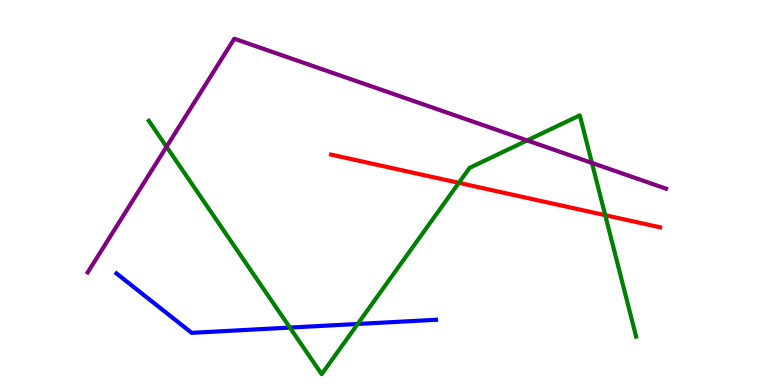[{'lines': ['blue', 'red'], 'intersections': []}, {'lines': ['green', 'red'], 'intersections': [{'x': 5.92, 'y': 5.25}, {'x': 7.81, 'y': 4.41}]}, {'lines': ['purple', 'red'], 'intersections': []}, {'lines': ['blue', 'green'], 'intersections': [{'x': 3.74, 'y': 1.49}, {'x': 4.62, 'y': 1.59}]}, {'lines': ['blue', 'purple'], 'intersections': []}, {'lines': ['green', 'purple'], 'intersections': [{'x': 2.15, 'y': 6.19}, {'x': 6.8, 'y': 6.35}, {'x': 7.64, 'y': 5.77}]}]